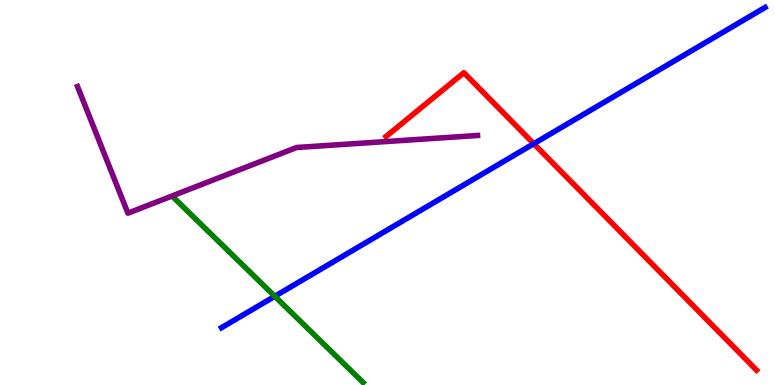[{'lines': ['blue', 'red'], 'intersections': [{'x': 6.89, 'y': 6.27}]}, {'lines': ['green', 'red'], 'intersections': []}, {'lines': ['purple', 'red'], 'intersections': []}, {'lines': ['blue', 'green'], 'intersections': [{'x': 3.55, 'y': 2.3}]}, {'lines': ['blue', 'purple'], 'intersections': []}, {'lines': ['green', 'purple'], 'intersections': []}]